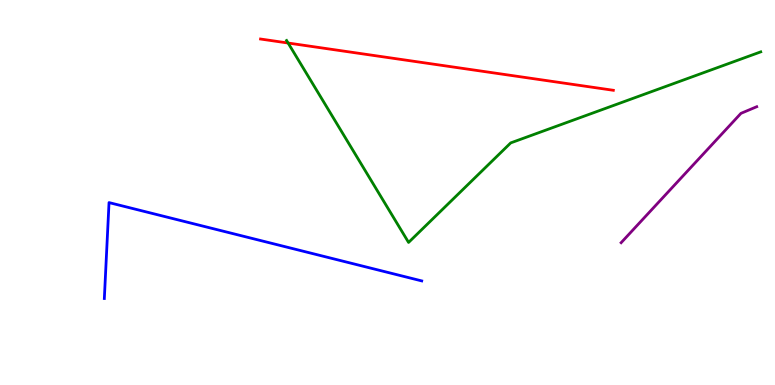[{'lines': ['blue', 'red'], 'intersections': []}, {'lines': ['green', 'red'], 'intersections': [{'x': 3.72, 'y': 8.88}]}, {'lines': ['purple', 'red'], 'intersections': []}, {'lines': ['blue', 'green'], 'intersections': []}, {'lines': ['blue', 'purple'], 'intersections': []}, {'lines': ['green', 'purple'], 'intersections': []}]